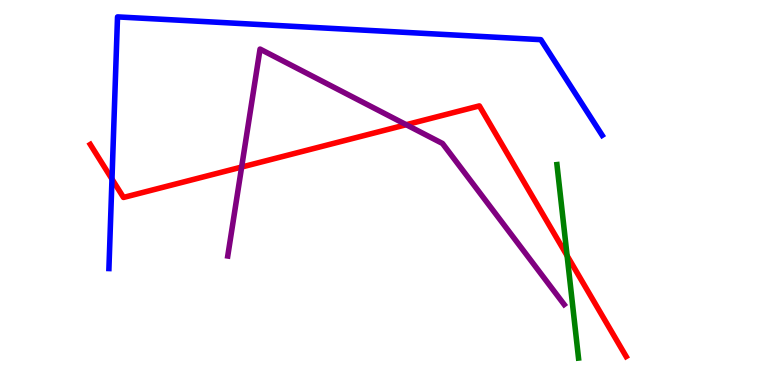[{'lines': ['blue', 'red'], 'intersections': [{'x': 1.44, 'y': 5.35}]}, {'lines': ['green', 'red'], 'intersections': [{'x': 7.32, 'y': 3.36}]}, {'lines': ['purple', 'red'], 'intersections': [{'x': 3.12, 'y': 5.66}, {'x': 5.24, 'y': 6.76}]}, {'lines': ['blue', 'green'], 'intersections': []}, {'lines': ['blue', 'purple'], 'intersections': []}, {'lines': ['green', 'purple'], 'intersections': []}]